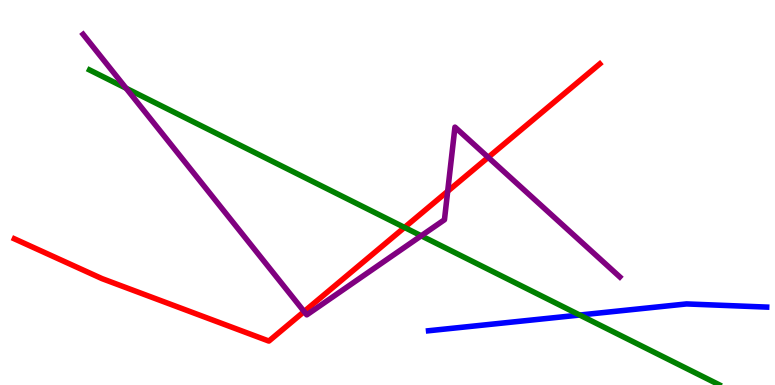[{'lines': ['blue', 'red'], 'intersections': []}, {'lines': ['green', 'red'], 'intersections': [{'x': 5.22, 'y': 4.09}]}, {'lines': ['purple', 'red'], 'intersections': [{'x': 3.92, 'y': 1.91}, {'x': 5.78, 'y': 5.03}, {'x': 6.3, 'y': 5.91}]}, {'lines': ['blue', 'green'], 'intersections': [{'x': 7.48, 'y': 1.82}]}, {'lines': ['blue', 'purple'], 'intersections': []}, {'lines': ['green', 'purple'], 'intersections': [{'x': 1.63, 'y': 7.71}, {'x': 5.44, 'y': 3.88}]}]